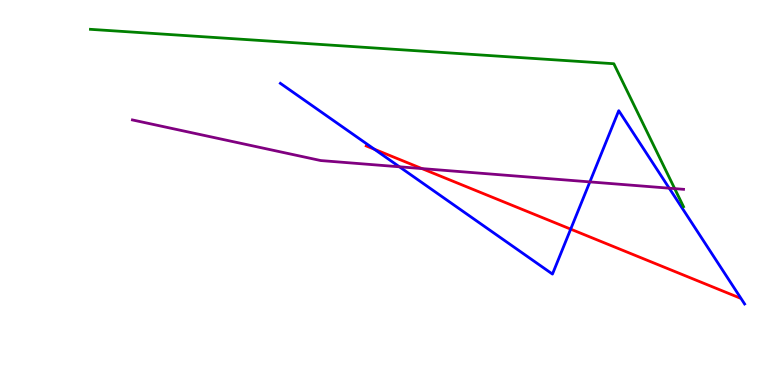[{'lines': ['blue', 'red'], 'intersections': [{'x': 4.83, 'y': 6.12}, {'x': 7.36, 'y': 4.05}]}, {'lines': ['green', 'red'], 'intersections': []}, {'lines': ['purple', 'red'], 'intersections': [{'x': 5.44, 'y': 5.62}]}, {'lines': ['blue', 'green'], 'intersections': []}, {'lines': ['blue', 'purple'], 'intersections': [{'x': 5.15, 'y': 5.67}, {'x': 7.61, 'y': 5.28}, {'x': 8.64, 'y': 5.11}]}, {'lines': ['green', 'purple'], 'intersections': [{'x': 8.71, 'y': 5.1}]}]